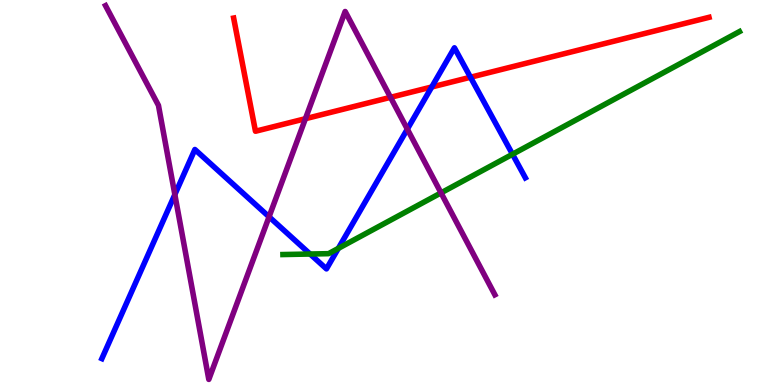[{'lines': ['blue', 'red'], 'intersections': [{'x': 5.57, 'y': 7.74}, {'x': 6.07, 'y': 7.99}]}, {'lines': ['green', 'red'], 'intersections': []}, {'lines': ['purple', 'red'], 'intersections': [{'x': 3.94, 'y': 6.92}, {'x': 5.04, 'y': 7.47}]}, {'lines': ['blue', 'green'], 'intersections': [{'x': 4.0, 'y': 3.4}, {'x': 4.37, 'y': 3.55}, {'x': 6.61, 'y': 5.99}]}, {'lines': ['blue', 'purple'], 'intersections': [{'x': 2.26, 'y': 4.95}, {'x': 3.47, 'y': 4.37}, {'x': 5.26, 'y': 6.65}]}, {'lines': ['green', 'purple'], 'intersections': [{'x': 5.69, 'y': 4.99}]}]